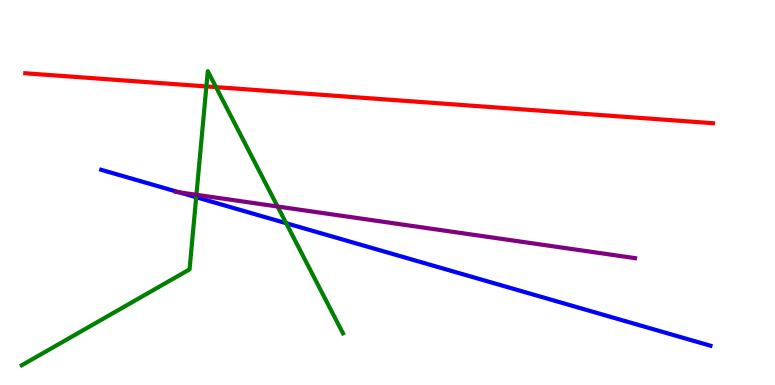[{'lines': ['blue', 'red'], 'intersections': []}, {'lines': ['green', 'red'], 'intersections': [{'x': 2.66, 'y': 7.76}, {'x': 2.79, 'y': 7.74}]}, {'lines': ['purple', 'red'], 'intersections': []}, {'lines': ['blue', 'green'], 'intersections': [{'x': 2.53, 'y': 4.88}, {'x': 3.69, 'y': 4.2}]}, {'lines': ['blue', 'purple'], 'intersections': [{'x': 2.31, 'y': 5.01}]}, {'lines': ['green', 'purple'], 'intersections': [{'x': 2.53, 'y': 4.94}, {'x': 3.58, 'y': 4.64}]}]